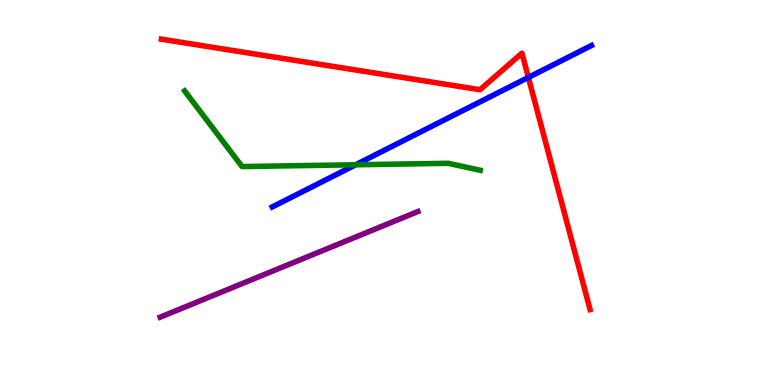[{'lines': ['blue', 'red'], 'intersections': [{'x': 6.82, 'y': 7.99}]}, {'lines': ['green', 'red'], 'intersections': []}, {'lines': ['purple', 'red'], 'intersections': []}, {'lines': ['blue', 'green'], 'intersections': [{'x': 4.59, 'y': 5.72}]}, {'lines': ['blue', 'purple'], 'intersections': []}, {'lines': ['green', 'purple'], 'intersections': []}]